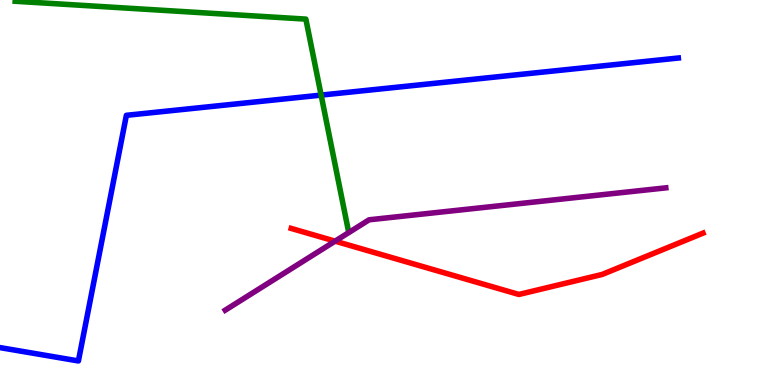[{'lines': ['blue', 'red'], 'intersections': []}, {'lines': ['green', 'red'], 'intersections': []}, {'lines': ['purple', 'red'], 'intersections': [{'x': 4.32, 'y': 3.74}]}, {'lines': ['blue', 'green'], 'intersections': [{'x': 4.14, 'y': 7.53}]}, {'lines': ['blue', 'purple'], 'intersections': []}, {'lines': ['green', 'purple'], 'intersections': []}]